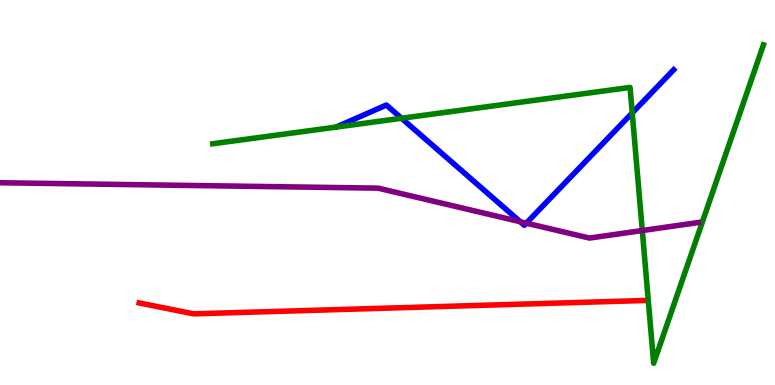[{'lines': ['blue', 'red'], 'intersections': []}, {'lines': ['green', 'red'], 'intersections': []}, {'lines': ['purple', 'red'], 'intersections': []}, {'lines': ['blue', 'green'], 'intersections': [{'x': 5.18, 'y': 6.93}, {'x': 8.16, 'y': 7.07}]}, {'lines': ['blue', 'purple'], 'intersections': [{'x': 6.71, 'y': 4.24}, {'x': 6.79, 'y': 4.2}]}, {'lines': ['green', 'purple'], 'intersections': [{'x': 8.29, 'y': 4.01}]}]